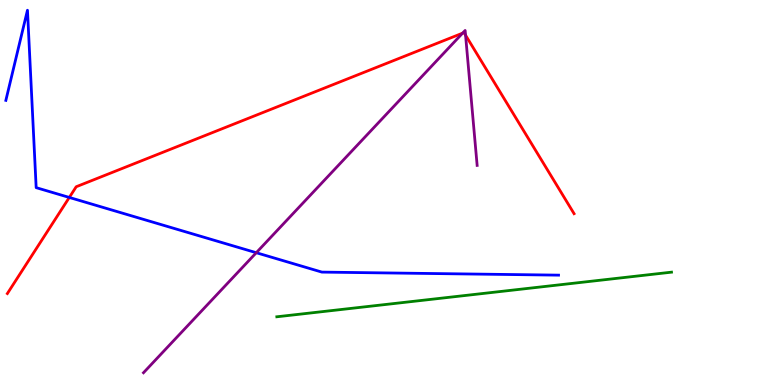[{'lines': ['blue', 'red'], 'intersections': [{'x': 0.894, 'y': 4.87}]}, {'lines': ['green', 'red'], 'intersections': []}, {'lines': ['purple', 'red'], 'intersections': [{'x': 5.97, 'y': 9.14}, {'x': 6.01, 'y': 9.09}]}, {'lines': ['blue', 'green'], 'intersections': []}, {'lines': ['blue', 'purple'], 'intersections': [{'x': 3.31, 'y': 3.44}]}, {'lines': ['green', 'purple'], 'intersections': []}]